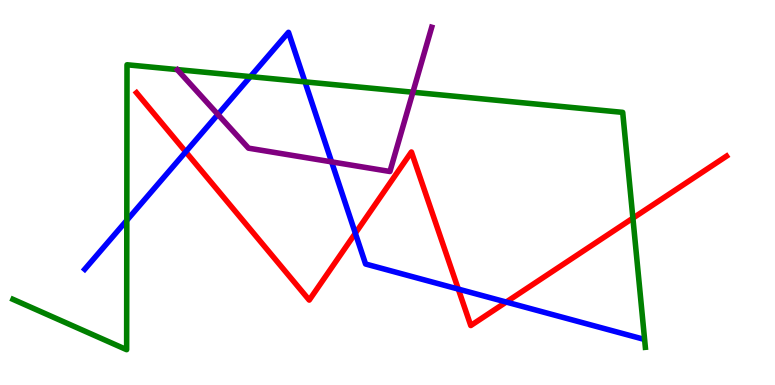[{'lines': ['blue', 'red'], 'intersections': [{'x': 2.4, 'y': 6.06}, {'x': 4.59, 'y': 3.94}, {'x': 5.91, 'y': 2.49}, {'x': 6.53, 'y': 2.15}]}, {'lines': ['green', 'red'], 'intersections': [{'x': 8.17, 'y': 4.33}]}, {'lines': ['purple', 'red'], 'intersections': []}, {'lines': ['blue', 'green'], 'intersections': [{'x': 1.64, 'y': 4.28}, {'x': 3.23, 'y': 8.01}, {'x': 3.94, 'y': 7.87}]}, {'lines': ['blue', 'purple'], 'intersections': [{'x': 2.81, 'y': 7.03}, {'x': 4.28, 'y': 5.8}]}, {'lines': ['green', 'purple'], 'intersections': [{'x': 5.33, 'y': 7.6}]}]